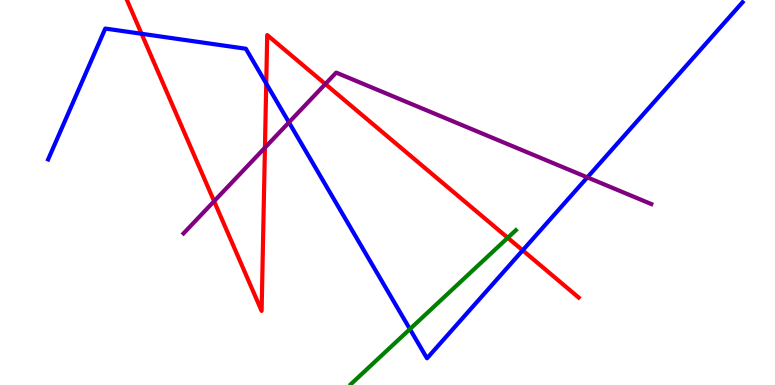[{'lines': ['blue', 'red'], 'intersections': [{'x': 1.83, 'y': 9.12}, {'x': 3.44, 'y': 7.83}, {'x': 6.74, 'y': 3.5}]}, {'lines': ['green', 'red'], 'intersections': [{'x': 6.55, 'y': 3.82}]}, {'lines': ['purple', 'red'], 'intersections': [{'x': 2.76, 'y': 4.77}, {'x': 3.42, 'y': 6.16}, {'x': 4.2, 'y': 7.82}]}, {'lines': ['blue', 'green'], 'intersections': [{'x': 5.29, 'y': 1.45}]}, {'lines': ['blue', 'purple'], 'intersections': [{'x': 3.73, 'y': 6.82}, {'x': 7.58, 'y': 5.39}]}, {'lines': ['green', 'purple'], 'intersections': []}]